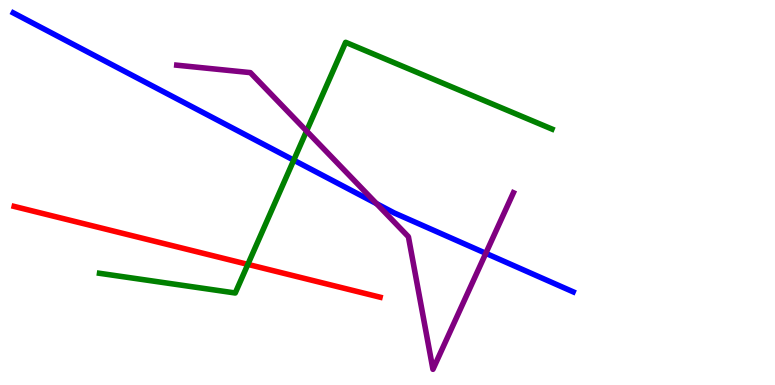[{'lines': ['blue', 'red'], 'intersections': []}, {'lines': ['green', 'red'], 'intersections': [{'x': 3.2, 'y': 3.13}]}, {'lines': ['purple', 'red'], 'intersections': []}, {'lines': ['blue', 'green'], 'intersections': [{'x': 3.79, 'y': 5.84}]}, {'lines': ['blue', 'purple'], 'intersections': [{'x': 4.86, 'y': 4.71}, {'x': 6.27, 'y': 3.42}]}, {'lines': ['green', 'purple'], 'intersections': [{'x': 3.96, 'y': 6.6}]}]